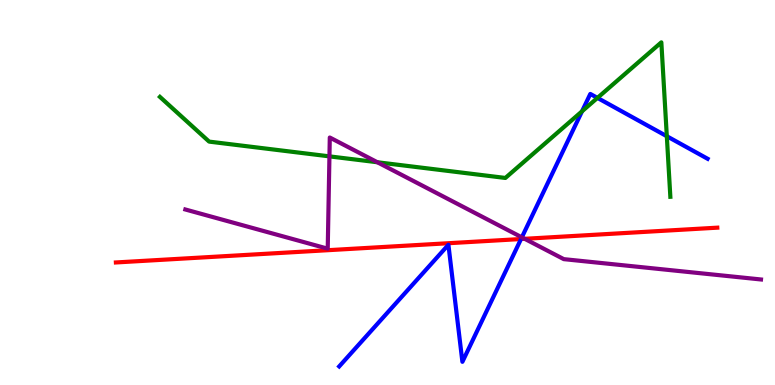[{'lines': ['blue', 'red'], 'intersections': [{'x': 6.72, 'y': 3.79}]}, {'lines': ['green', 'red'], 'intersections': []}, {'lines': ['purple', 'red'], 'intersections': [{'x': 6.77, 'y': 3.8}]}, {'lines': ['blue', 'green'], 'intersections': [{'x': 7.51, 'y': 7.11}, {'x': 7.71, 'y': 7.46}, {'x': 8.6, 'y': 6.46}]}, {'lines': ['blue', 'purple'], 'intersections': [{'x': 6.73, 'y': 3.84}]}, {'lines': ['green', 'purple'], 'intersections': [{'x': 4.25, 'y': 5.94}, {'x': 4.87, 'y': 5.79}]}]